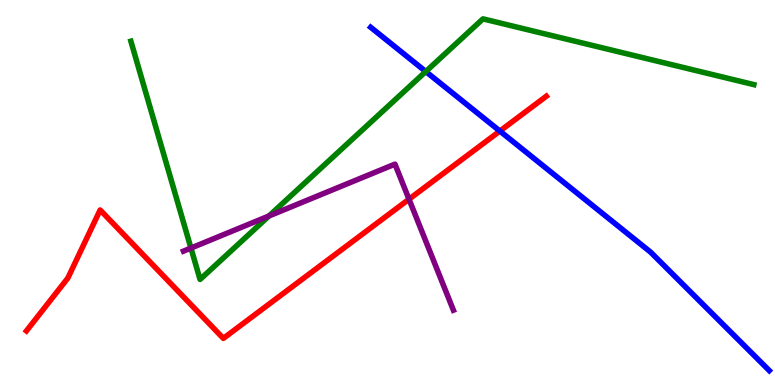[{'lines': ['blue', 'red'], 'intersections': [{'x': 6.45, 'y': 6.6}]}, {'lines': ['green', 'red'], 'intersections': []}, {'lines': ['purple', 'red'], 'intersections': [{'x': 5.28, 'y': 4.83}]}, {'lines': ['blue', 'green'], 'intersections': [{'x': 5.49, 'y': 8.14}]}, {'lines': ['blue', 'purple'], 'intersections': []}, {'lines': ['green', 'purple'], 'intersections': [{'x': 2.46, 'y': 3.56}, {'x': 3.47, 'y': 4.39}]}]